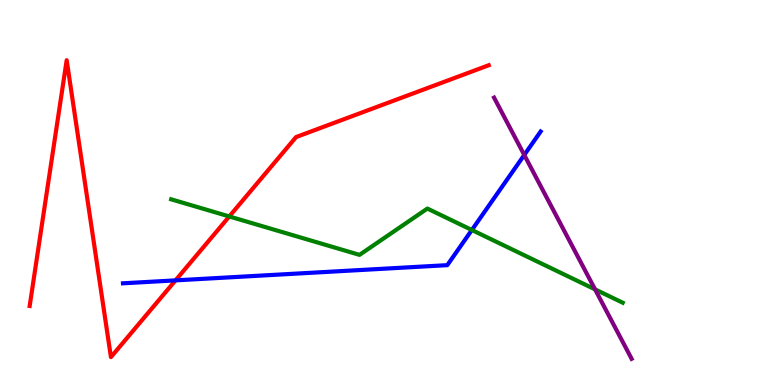[{'lines': ['blue', 'red'], 'intersections': [{'x': 2.26, 'y': 2.72}]}, {'lines': ['green', 'red'], 'intersections': [{'x': 2.96, 'y': 4.38}]}, {'lines': ['purple', 'red'], 'intersections': []}, {'lines': ['blue', 'green'], 'intersections': [{'x': 6.09, 'y': 4.03}]}, {'lines': ['blue', 'purple'], 'intersections': [{'x': 6.76, 'y': 5.97}]}, {'lines': ['green', 'purple'], 'intersections': [{'x': 7.68, 'y': 2.48}]}]